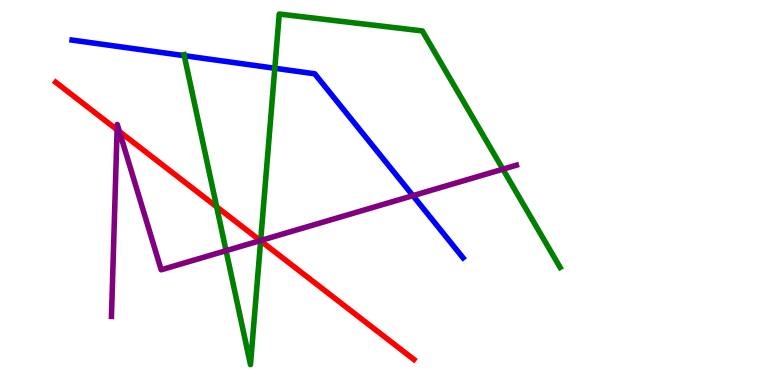[{'lines': ['blue', 'red'], 'intersections': []}, {'lines': ['green', 'red'], 'intersections': [{'x': 2.8, 'y': 4.63}, {'x': 3.36, 'y': 3.74}]}, {'lines': ['purple', 'red'], 'intersections': [{'x': 1.51, 'y': 6.63}, {'x': 1.54, 'y': 6.58}, {'x': 3.36, 'y': 3.75}]}, {'lines': ['blue', 'green'], 'intersections': [{'x': 2.38, 'y': 8.55}, {'x': 3.55, 'y': 8.23}]}, {'lines': ['blue', 'purple'], 'intersections': [{'x': 5.33, 'y': 4.92}]}, {'lines': ['green', 'purple'], 'intersections': [{'x': 2.92, 'y': 3.49}, {'x': 3.36, 'y': 3.75}, {'x': 6.49, 'y': 5.61}]}]